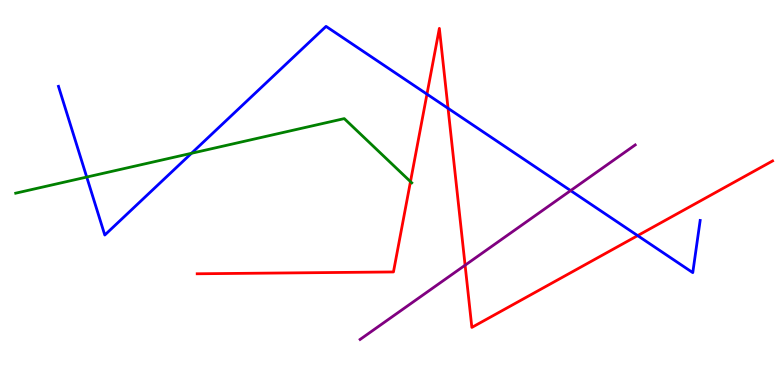[{'lines': ['blue', 'red'], 'intersections': [{'x': 5.51, 'y': 7.55}, {'x': 5.78, 'y': 7.19}, {'x': 8.23, 'y': 3.88}]}, {'lines': ['green', 'red'], 'intersections': [{'x': 5.3, 'y': 5.28}]}, {'lines': ['purple', 'red'], 'intersections': [{'x': 6.0, 'y': 3.11}]}, {'lines': ['blue', 'green'], 'intersections': [{'x': 1.12, 'y': 5.4}, {'x': 2.47, 'y': 6.02}]}, {'lines': ['blue', 'purple'], 'intersections': [{'x': 7.36, 'y': 5.05}]}, {'lines': ['green', 'purple'], 'intersections': []}]